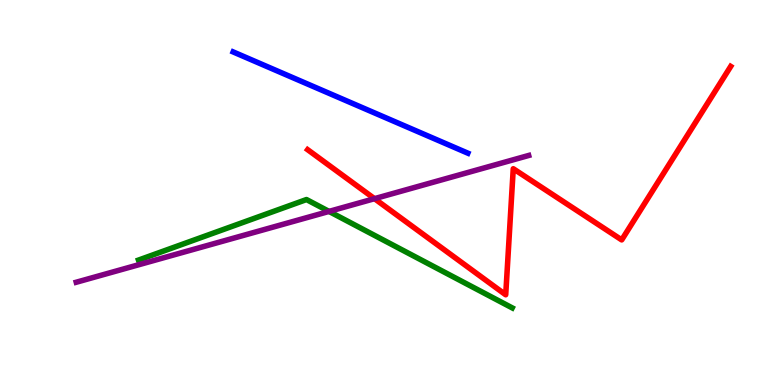[{'lines': ['blue', 'red'], 'intersections': []}, {'lines': ['green', 'red'], 'intersections': []}, {'lines': ['purple', 'red'], 'intersections': [{'x': 4.83, 'y': 4.84}]}, {'lines': ['blue', 'green'], 'intersections': []}, {'lines': ['blue', 'purple'], 'intersections': []}, {'lines': ['green', 'purple'], 'intersections': [{'x': 4.25, 'y': 4.51}]}]